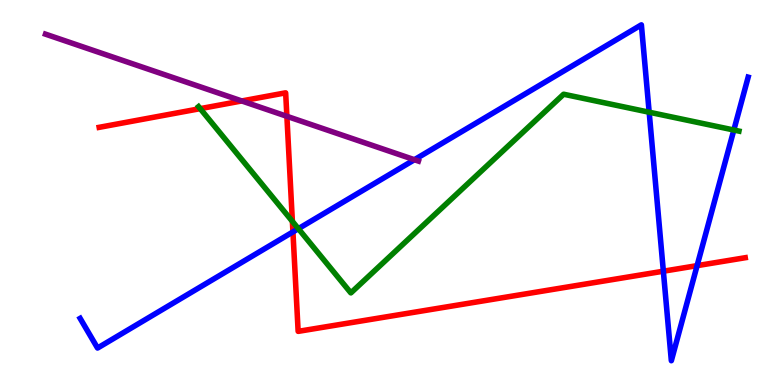[{'lines': ['blue', 'red'], 'intersections': [{'x': 3.78, 'y': 3.98}, {'x': 8.56, 'y': 2.96}, {'x': 8.99, 'y': 3.1}]}, {'lines': ['green', 'red'], 'intersections': [{'x': 2.58, 'y': 7.18}, {'x': 3.77, 'y': 4.25}]}, {'lines': ['purple', 'red'], 'intersections': [{'x': 3.12, 'y': 7.38}, {'x': 3.7, 'y': 6.98}]}, {'lines': ['blue', 'green'], 'intersections': [{'x': 3.85, 'y': 4.06}, {'x': 8.38, 'y': 7.09}, {'x': 9.47, 'y': 6.62}]}, {'lines': ['blue', 'purple'], 'intersections': [{'x': 5.35, 'y': 5.85}]}, {'lines': ['green', 'purple'], 'intersections': []}]